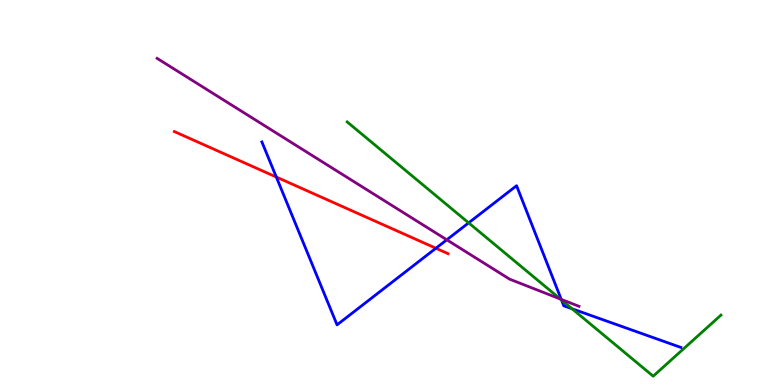[{'lines': ['blue', 'red'], 'intersections': [{'x': 3.57, 'y': 5.4}, {'x': 5.62, 'y': 3.55}]}, {'lines': ['green', 'red'], 'intersections': []}, {'lines': ['purple', 'red'], 'intersections': []}, {'lines': ['blue', 'green'], 'intersections': [{'x': 6.05, 'y': 4.21}, {'x': 7.24, 'y': 2.21}, {'x': 7.38, 'y': 1.98}]}, {'lines': ['blue', 'purple'], 'intersections': [{'x': 5.76, 'y': 3.77}, {'x': 7.24, 'y': 2.22}]}, {'lines': ['green', 'purple'], 'intersections': [{'x': 7.23, 'y': 2.23}]}]